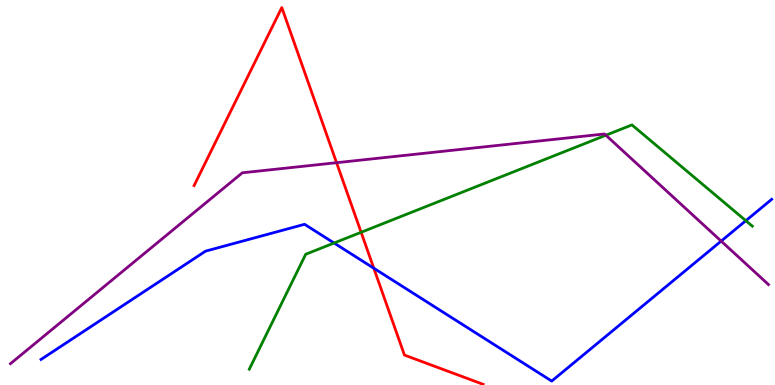[{'lines': ['blue', 'red'], 'intersections': [{'x': 4.82, 'y': 3.03}]}, {'lines': ['green', 'red'], 'intersections': [{'x': 4.66, 'y': 3.97}]}, {'lines': ['purple', 'red'], 'intersections': [{'x': 4.34, 'y': 5.77}]}, {'lines': ['blue', 'green'], 'intersections': [{'x': 4.31, 'y': 3.69}, {'x': 9.62, 'y': 4.27}]}, {'lines': ['blue', 'purple'], 'intersections': [{'x': 9.31, 'y': 3.74}]}, {'lines': ['green', 'purple'], 'intersections': [{'x': 7.82, 'y': 6.49}]}]